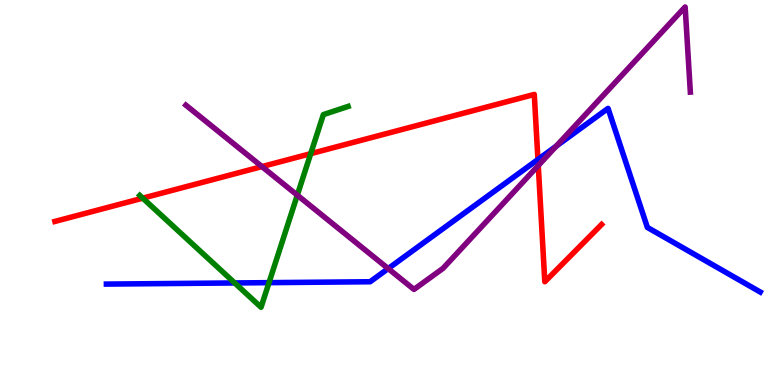[{'lines': ['blue', 'red'], 'intersections': [{'x': 6.94, 'y': 5.86}]}, {'lines': ['green', 'red'], 'intersections': [{'x': 1.84, 'y': 4.85}, {'x': 4.01, 'y': 6.01}]}, {'lines': ['purple', 'red'], 'intersections': [{'x': 3.38, 'y': 5.67}, {'x': 6.95, 'y': 5.7}]}, {'lines': ['blue', 'green'], 'intersections': [{'x': 3.03, 'y': 2.65}, {'x': 3.47, 'y': 2.66}]}, {'lines': ['blue', 'purple'], 'intersections': [{'x': 5.01, 'y': 3.02}, {'x': 7.18, 'y': 6.2}]}, {'lines': ['green', 'purple'], 'intersections': [{'x': 3.84, 'y': 4.93}]}]